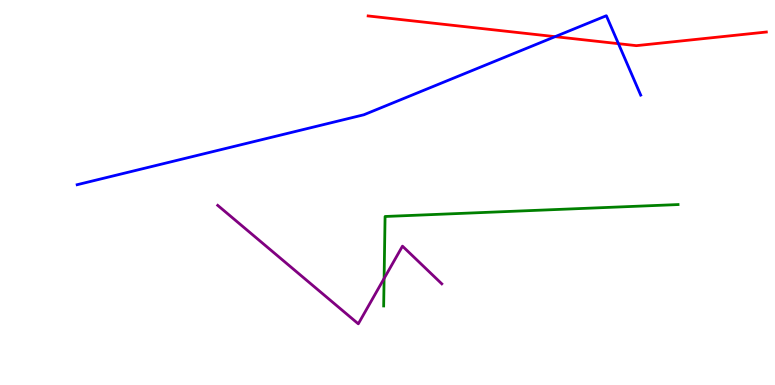[{'lines': ['blue', 'red'], 'intersections': [{'x': 7.16, 'y': 9.05}, {'x': 7.98, 'y': 8.87}]}, {'lines': ['green', 'red'], 'intersections': []}, {'lines': ['purple', 'red'], 'intersections': []}, {'lines': ['blue', 'green'], 'intersections': []}, {'lines': ['blue', 'purple'], 'intersections': []}, {'lines': ['green', 'purple'], 'intersections': [{'x': 4.96, 'y': 2.77}]}]